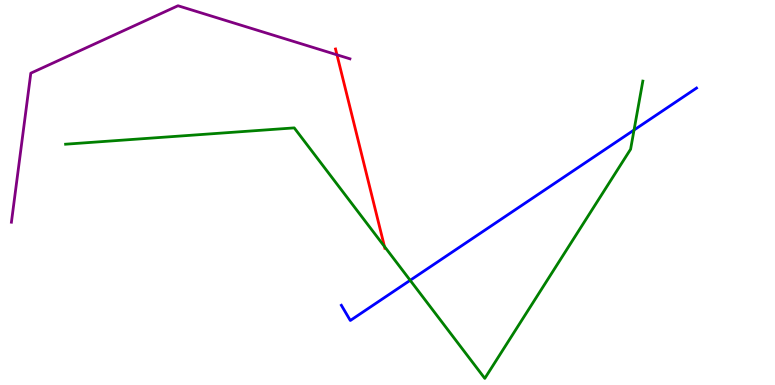[{'lines': ['blue', 'red'], 'intersections': []}, {'lines': ['green', 'red'], 'intersections': [{'x': 4.96, 'y': 3.6}]}, {'lines': ['purple', 'red'], 'intersections': [{'x': 4.35, 'y': 8.58}]}, {'lines': ['blue', 'green'], 'intersections': [{'x': 5.29, 'y': 2.72}, {'x': 8.18, 'y': 6.62}]}, {'lines': ['blue', 'purple'], 'intersections': []}, {'lines': ['green', 'purple'], 'intersections': []}]